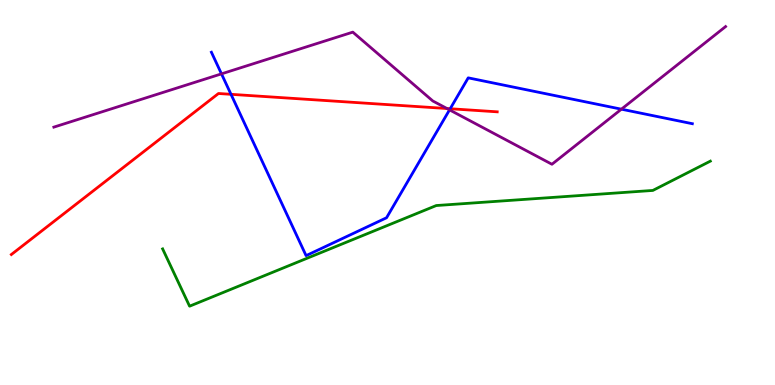[{'lines': ['blue', 'red'], 'intersections': [{'x': 2.98, 'y': 7.55}, {'x': 5.81, 'y': 7.18}]}, {'lines': ['green', 'red'], 'intersections': []}, {'lines': ['purple', 'red'], 'intersections': [{'x': 5.77, 'y': 7.18}]}, {'lines': ['blue', 'green'], 'intersections': []}, {'lines': ['blue', 'purple'], 'intersections': [{'x': 2.86, 'y': 8.08}, {'x': 5.8, 'y': 7.15}, {'x': 8.02, 'y': 7.16}]}, {'lines': ['green', 'purple'], 'intersections': []}]